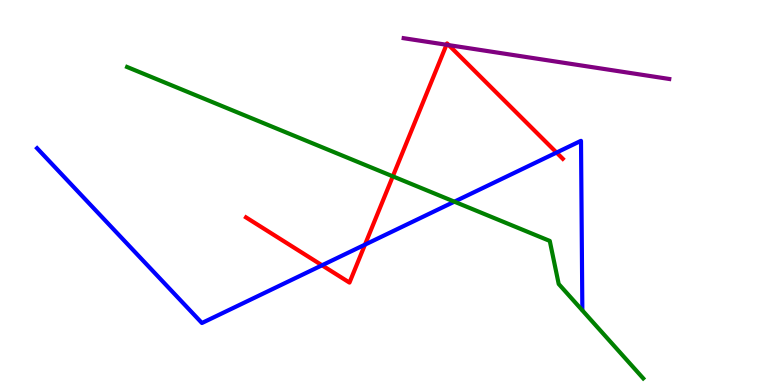[{'lines': ['blue', 'red'], 'intersections': [{'x': 4.16, 'y': 3.11}, {'x': 4.71, 'y': 3.65}, {'x': 7.18, 'y': 6.04}]}, {'lines': ['green', 'red'], 'intersections': [{'x': 5.07, 'y': 5.42}]}, {'lines': ['purple', 'red'], 'intersections': [{'x': 5.76, 'y': 8.84}, {'x': 5.79, 'y': 8.83}]}, {'lines': ['blue', 'green'], 'intersections': [{'x': 5.86, 'y': 4.76}]}, {'lines': ['blue', 'purple'], 'intersections': []}, {'lines': ['green', 'purple'], 'intersections': []}]